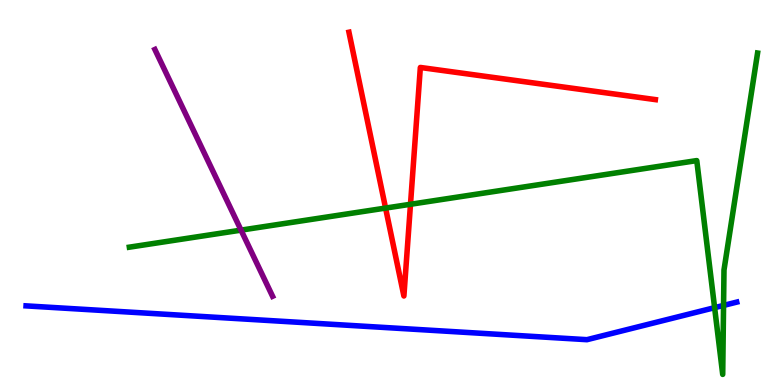[{'lines': ['blue', 'red'], 'intersections': []}, {'lines': ['green', 'red'], 'intersections': [{'x': 4.98, 'y': 4.6}, {'x': 5.3, 'y': 4.69}]}, {'lines': ['purple', 'red'], 'intersections': []}, {'lines': ['blue', 'green'], 'intersections': [{'x': 9.22, 'y': 2.01}, {'x': 9.34, 'y': 2.07}]}, {'lines': ['blue', 'purple'], 'intersections': []}, {'lines': ['green', 'purple'], 'intersections': [{'x': 3.11, 'y': 4.02}]}]